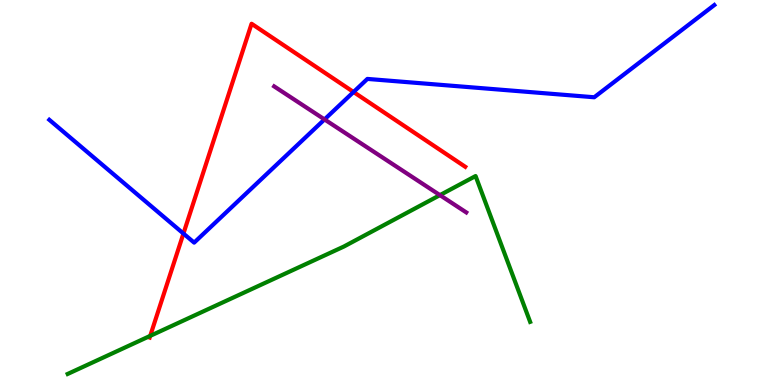[{'lines': ['blue', 'red'], 'intersections': [{'x': 2.37, 'y': 3.93}, {'x': 4.56, 'y': 7.61}]}, {'lines': ['green', 'red'], 'intersections': [{'x': 1.94, 'y': 1.28}]}, {'lines': ['purple', 'red'], 'intersections': []}, {'lines': ['blue', 'green'], 'intersections': []}, {'lines': ['blue', 'purple'], 'intersections': [{'x': 4.19, 'y': 6.9}]}, {'lines': ['green', 'purple'], 'intersections': [{'x': 5.68, 'y': 4.93}]}]